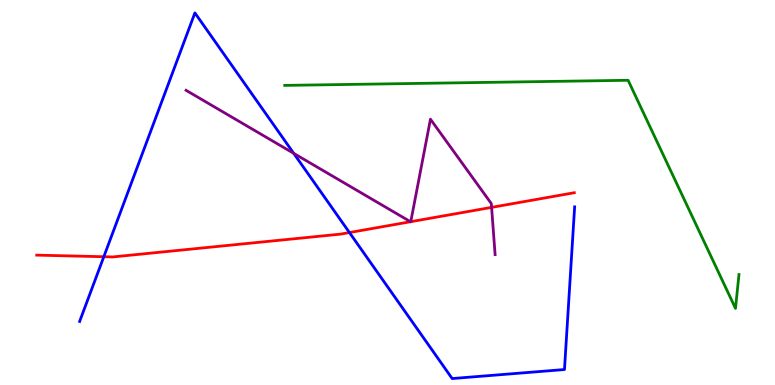[{'lines': ['blue', 'red'], 'intersections': [{'x': 1.34, 'y': 3.33}, {'x': 4.51, 'y': 3.96}]}, {'lines': ['green', 'red'], 'intersections': []}, {'lines': ['purple', 'red'], 'intersections': [{'x': 5.3, 'y': 4.24}, {'x': 5.3, 'y': 4.24}, {'x': 6.34, 'y': 4.61}]}, {'lines': ['blue', 'green'], 'intersections': []}, {'lines': ['blue', 'purple'], 'intersections': [{'x': 3.79, 'y': 6.02}]}, {'lines': ['green', 'purple'], 'intersections': []}]